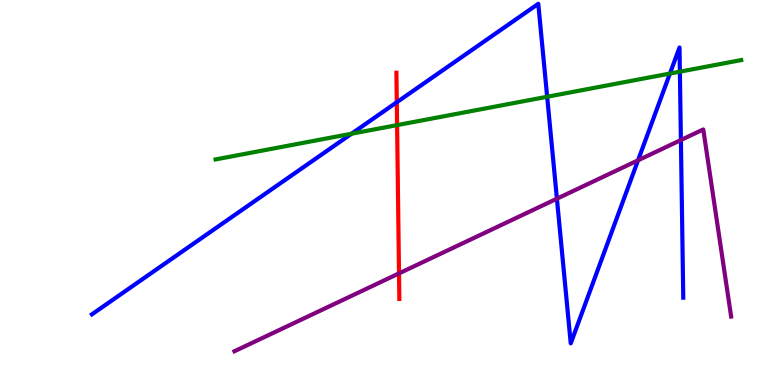[{'lines': ['blue', 'red'], 'intersections': [{'x': 5.12, 'y': 7.34}]}, {'lines': ['green', 'red'], 'intersections': [{'x': 5.12, 'y': 6.75}]}, {'lines': ['purple', 'red'], 'intersections': [{'x': 5.15, 'y': 2.9}]}, {'lines': ['blue', 'green'], 'intersections': [{'x': 4.54, 'y': 6.53}, {'x': 7.06, 'y': 7.49}, {'x': 8.64, 'y': 8.09}, {'x': 8.77, 'y': 8.14}]}, {'lines': ['blue', 'purple'], 'intersections': [{'x': 7.19, 'y': 4.84}, {'x': 8.23, 'y': 5.84}, {'x': 8.79, 'y': 6.36}]}, {'lines': ['green', 'purple'], 'intersections': []}]